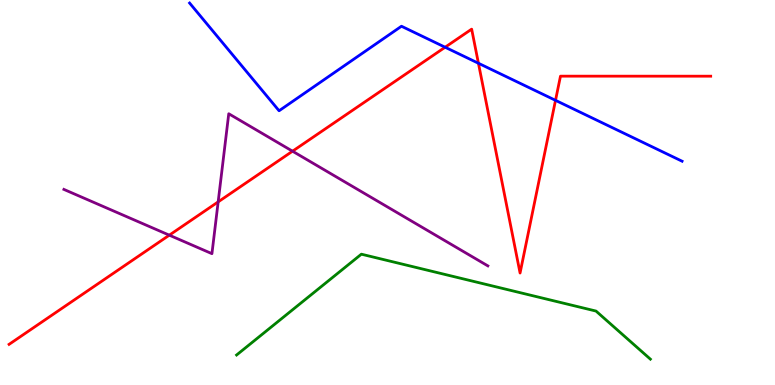[{'lines': ['blue', 'red'], 'intersections': [{'x': 5.74, 'y': 8.77}, {'x': 6.17, 'y': 8.36}, {'x': 7.17, 'y': 7.39}]}, {'lines': ['green', 'red'], 'intersections': []}, {'lines': ['purple', 'red'], 'intersections': [{'x': 2.18, 'y': 3.89}, {'x': 2.81, 'y': 4.76}, {'x': 3.77, 'y': 6.07}]}, {'lines': ['blue', 'green'], 'intersections': []}, {'lines': ['blue', 'purple'], 'intersections': []}, {'lines': ['green', 'purple'], 'intersections': []}]